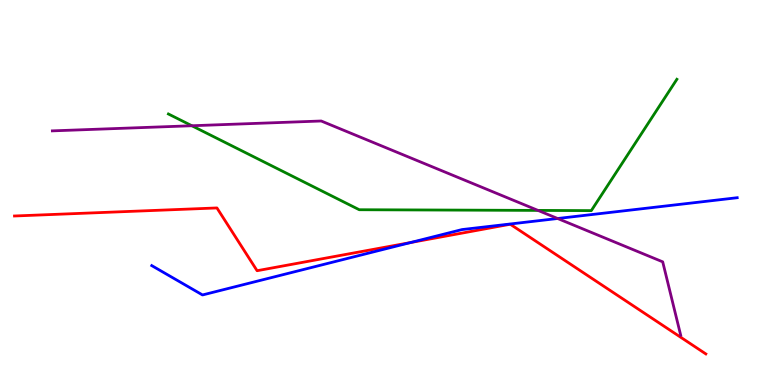[{'lines': ['blue', 'red'], 'intersections': [{'x': 5.3, 'y': 3.7}]}, {'lines': ['green', 'red'], 'intersections': []}, {'lines': ['purple', 'red'], 'intersections': []}, {'lines': ['blue', 'green'], 'intersections': []}, {'lines': ['blue', 'purple'], 'intersections': [{'x': 7.2, 'y': 4.32}]}, {'lines': ['green', 'purple'], 'intersections': [{'x': 2.48, 'y': 6.73}, {'x': 6.94, 'y': 4.53}]}]